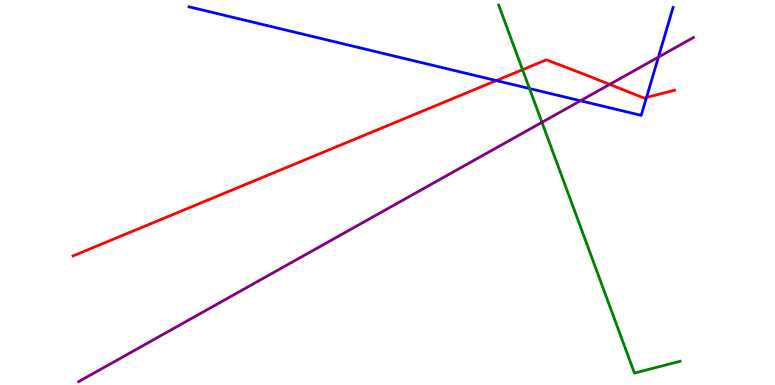[{'lines': ['blue', 'red'], 'intersections': [{'x': 6.4, 'y': 7.91}, {'x': 8.34, 'y': 7.47}]}, {'lines': ['green', 'red'], 'intersections': [{'x': 6.74, 'y': 8.19}]}, {'lines': ['purple', 'red'], 'intersections': [{'x': 7.87, 'y': 7.81}]}, {'lines': ['blue', 'green'], 'intersections': [{'x': 6.83, 'y': 7.7}]}, {'lines': ['blue', 'purple'], 'intersections': [{'x': 7.49, 'y': 7.38}, {'x': 8.5, 'y': 8.52}]}, {'lines': ['green', 'purple'], 'intersections': [{'x': 6.99, 'y': 6.82}]}]